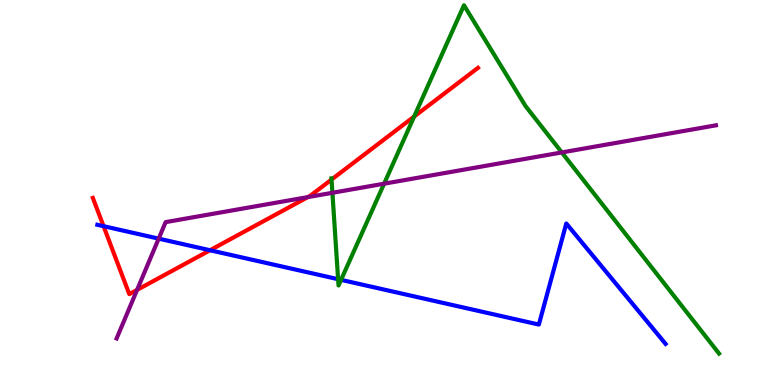[{'lines': ['blue', 'red'], 'intersections': [{'x': 1.34, 'y': 4.13}, {'x': 2.71, 'y': 3.5}]}, {'lines': ['green', 'red'], 'intersections': [{'x': 4.28, 'y': 5.34}, {'x': 5.34, 'y': 6.97}]}, {'lines': ['purple', 'red'], 'intersections': [{'x': 1.77, 'y': 2.47}, {'x': 3.97, 'y': 4.88}]}, {'lines': ['blue', 'green'], 'intersections': [{'x': 4.36, 'y': 2.75}, {'x': 4.4, 'y': 2.73}]}, {'lines': ['blue', 'purple'], 'intersections': [{'x': 2.05, 'y': 3.8}]}, {'lines': ['green', 'purple'], 'intersections': [{'x': 4.29, 'y': 4.99}, {'x': 4.96, 'y': 5.23}, {'x': 7.25, 'y': 6.04}]}]